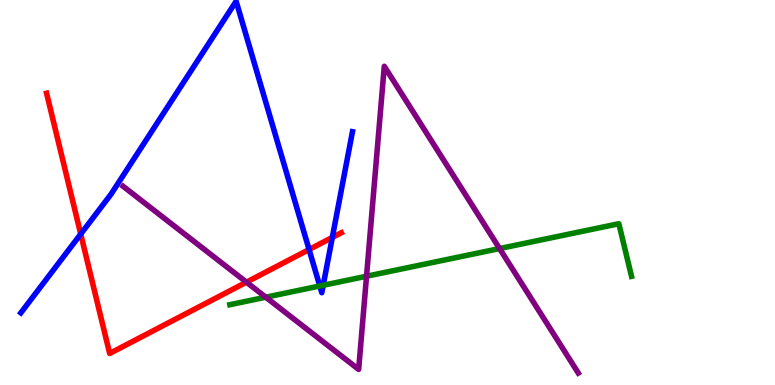[{'lines': ['blue', 'red'], 'intersections': [{'x': 1.04, 'y': 3.92}, {'x': 3.99, 'y': 3.52}, {'x': 4.29, 'y': 3.83}]}, {'lines': ['green', 'red'], 'intersections': []}, {'lines': ['purple', 'red'], 'intersections': [{'x': 3.18, 'y': 2.67}]}, {'lines': ['blue', 'green'], 'intersections': [{'x': 4.13, 'y': 2.57}, {'x': 4.17, 'y': 2.59}]}, {'lines': ['blue', 'purple'], 'intersections': []}, {'lines': ['green', 'purple'], 'intersections': [{'x': 3.43, 'y': 2.28}, {'x': 4.73, 'y': 2.82}, {'x': 6.45, 'y': 3.54}]}]